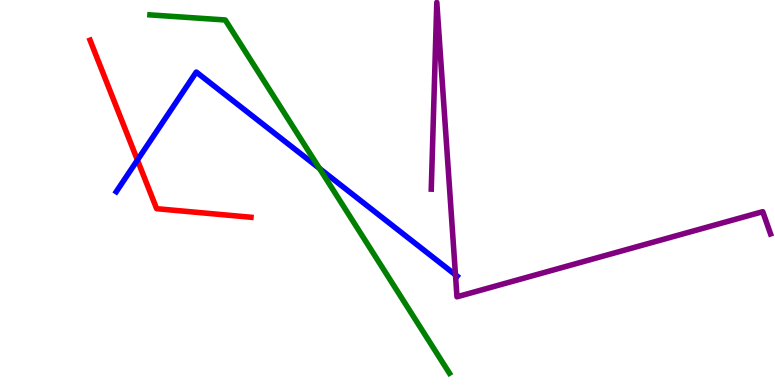[{'lines': ['blue', 'red'], 'intersections': [{'x': 1.77, 'y': 5.84}]}, {'lines': ['green', 'red'], 'intersections': []}, {'lines': ['purple', 'red'], 'intersections': []}, {'lines': ['blue', 'green'], 'intersections': [{'x': 4.12, 'y': 5.63}]}, {'lines': ['blue', 'purple'], 'intersections': [{'x': 5.88, 'y': 2.86}]}, {'lines': ['green', 'purple'], 'intersections': []}]